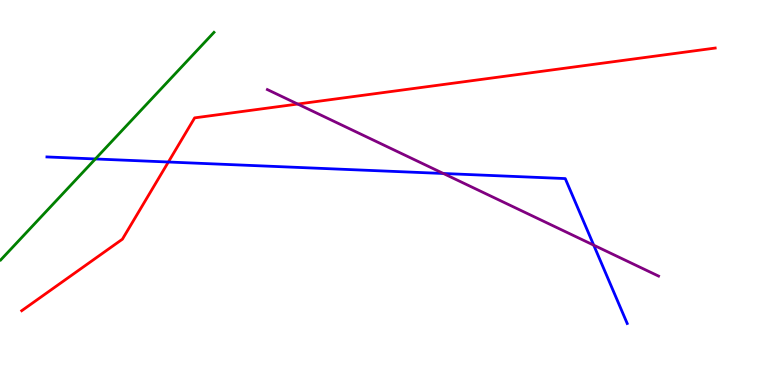[{'lines': ['blue', 'red'], 'intersections': [{'x': 2.17, 'y': 5.79}]}, {'lines': ['green', 'red'], 'intersections': []}, {'lines': ['purple', 'red'], 'intersections': [{'x': 3.84, 'y': 7.3}]}, {'lines': ['blue', 'green'], 'intersections': [{'x': 1.23, 'y': 5.87}]}, {'lines': ['blue', 'purple'], 'intersections': [{'x': 5.72, 'y': 5.49}, {'x': 7.66, 'y': 3.63}]}, {'lines': ['green', 'purple'], 'intersections': []}]